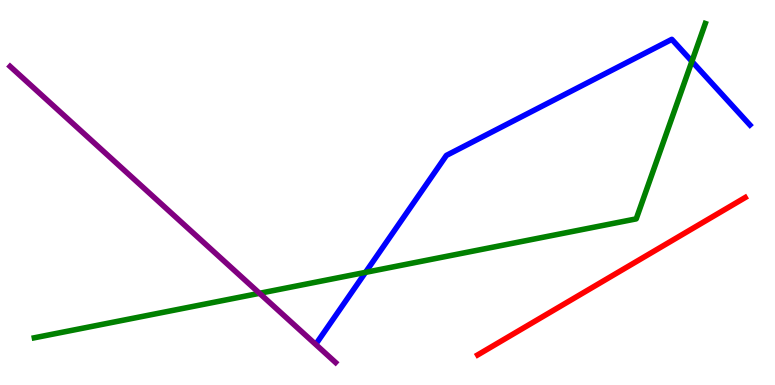[{'lines': ['blue', 'red'], 'intersections': []}, {'lines': ['green', 'red'], 'intersections': []}, {'lines': ['purple', 'red'], 'intersections': []}, {'lines': ['blue', 'green'], 'intersections': [{'x': 4.72, 'y': 2.93}, {'x': 8.93, 'y': 8.41}]}, {'lines': ['blue', 'purple'], 'intersections': []}, {'lines': ['green', 'purple'], 'intersections': [{'x': 3.35, 'y': 2.38}]}]